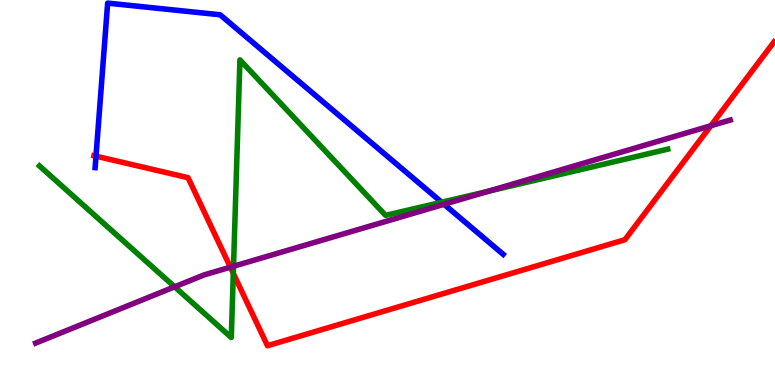[{'lines': ['blue', 'red'], 'intersections': [{'x': 1.24, 'y': 5.94}]}, {'lines': ['green', 'red'], 'intersections': [{'x': 3.01, 'y': 2.9}]}, {'lines': ['purple', 'red'], 'intersections': [{'x': 2.97, 'y': 3.06}, {'x': 9.17, 'y': 6.73}]}, {'lines': ['blue', 'green'], 'intersections': [{'x': 5.7, 'y': 4.75}]}, {'lines': ['blue', 'purple'], 'intersections': [{'x': 5.73, 'y': 4.69}]}, {'lines': ['green', 'purple'], 'intersections': [{'x': 2.25, 'y': 2.55}, {'x': 3.01, 'y': 3.08}, {'x': 6.3, 'y': 5.03}]}]